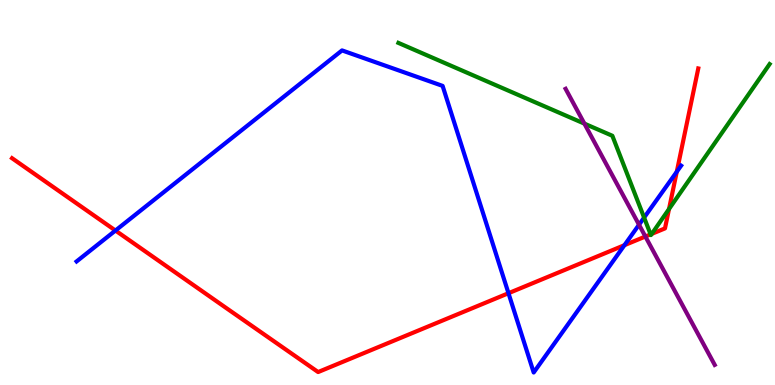[{'lines': ['blue', 'red'], 'intersections': [{'x': 1.49, 'y': 4.01}, {'x': 6.56, 'y': 2.38}, {'x': 8.06, 'y': 3.63}, {'x': 8.73, 'y': 5.54}]}, {'lines': ['green', 'red'], 'intersections': [{'x': 8.4, 'y': 3.91}, {'x': 8.41, 'y': 3.93}, {'x': 8.63, 'y': 4.57}]}, {'lines': ['purple', 'red'], 'intersections': [{'x': 8.33, 'y': 3.86}]}, {'lines': ['blue', 'green'], 'intersections': [{'x': 8.31, 'y': 4.35}]}, {'lines': ['blue', 'purple'], 'intersections': [{'x': 8.25, 'y': 4.16}]}, {'lines': ['green', 'purple'], 'intersections': [{'x': 7.54, 'y': 6.79}]}]